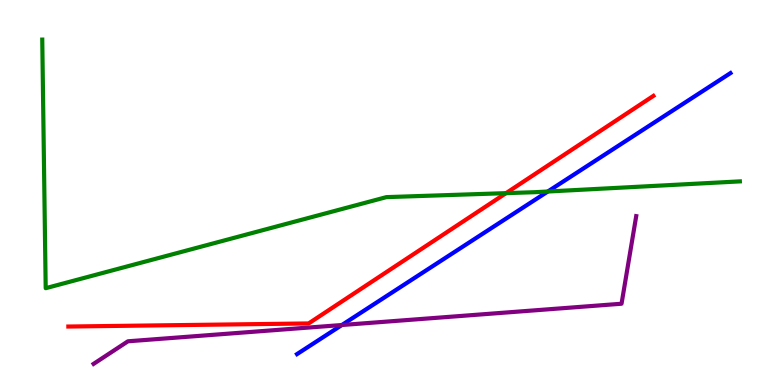[{'lines': ['blue', 'red'], 'intersections': []}, {'lines': ['green', 'red'], 'intersections': [{'x': 6.53, 'y': 4.98}]}, {'lines': ['purple', 'red'], 'intersections': []}, {'lines': ['blue', 'green'], 'intersections': [{'x': 7.07, 'y': 5.03}]}, {'lines': ['blue', 'purple'], 'intersections': [{'x': 4.41, 'y': 1.56}]}, {'lines': ['green', 'purple'], 'intersections': []}]